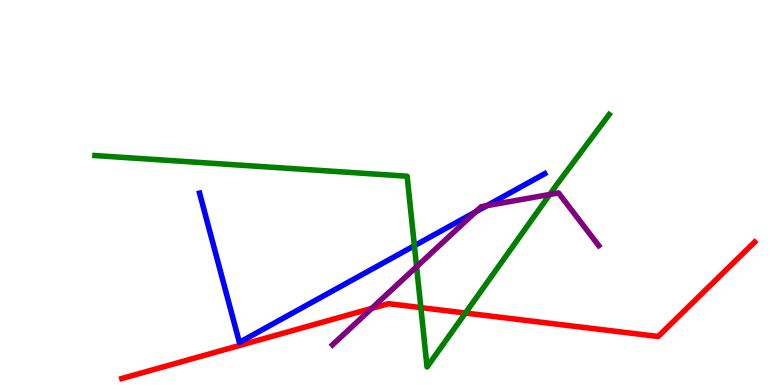[{'lines': ['blue', 'red'], 'intersections': []}, {'lines': ['green', 'red'], 'intersections': [{'x': 5.43, 'y': 2.01}, {'x': 6.01, 'y': 1.87}]}, {'lines': ['purple', 'red'], 'intersections': [{'x': 4.8, 'y': 1.99}]}, {'lines': ['blue', 'green'], 'intersections': [{'x': 5.35, 'y': 3.62}]}, {'lines': ['blue', 'purple'], 'intersections': [{'x': 6.14, 'y': 4.5}, {'x': 6.28, 'y': 4.66}]}, {'lines': ['green', 'purple'], 'intersections': [{'x': 5.38, 'y': 3.07}, {'x': 7.09, 'y': 4.95}]}]